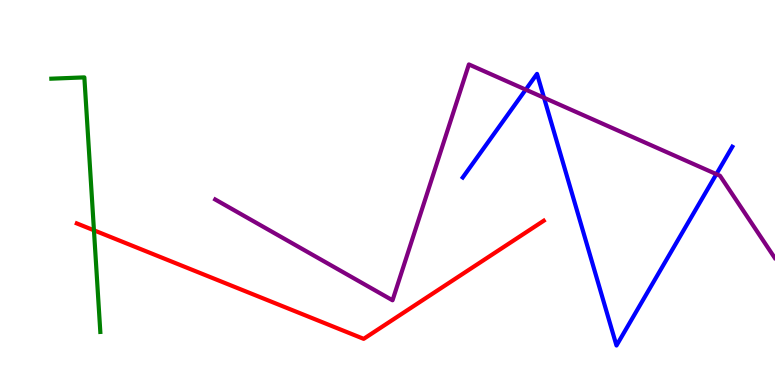[{'lines': ['blue', 'red'], 'intersections': []}, {'lines': ['green', 'red'], 'intersections': [{'x': 1.21, 'y': 4.02}]}, {'lines': ['purple', 'red'], 'intersections': []}, {'lines': ['blue', 'green'], 'intersections': []}, {'lines': ['blue', 'purple'], 'intersections': [{'x': 6.78, 'y': 7.67}, {'x': 7.02, 'y': 7.46}, {'x': 9.24, 'y': 5.48}]}, {'lines': ['green', 'purple'], 'intersections': []}]